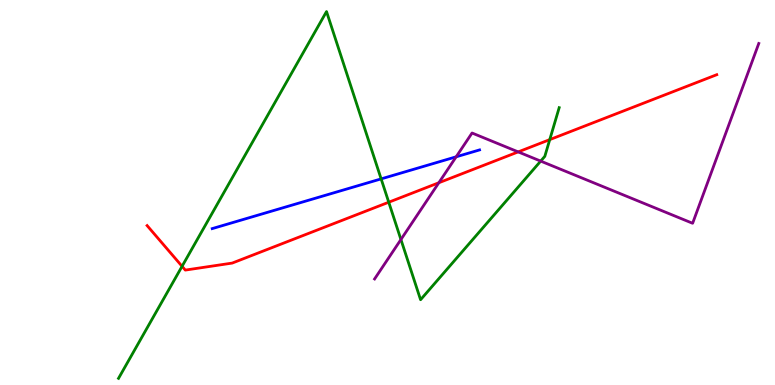[{'lines': ['blue', 'red'], 'intersections': []}, {'lines': ['green', 'red'], 'intersections': [{'x': 2.35, 'y': 3.08}, {'x': 5.02, 'y': 4.75}, {'x': 7.09, 'y': 6.37}]}, {'lines': ['purple', 'red'], 'intersections': [{'x': 5.66, 'y': 5.25}, {'x': 6.69, 'y': 6.05}]}, {'lines': ['blue', 'green'], 'intersections': [{'x': 4.92, 'y': 5.35}]}, {'lines': ['blue', 'purple'], 'intersections': [{'x': 5.89, 'y': 5.93}]}, {'lines': ['green', 'purple'], 'intersections': [{'x': 5.17, 'y': 3.78}, {'x': 6.98, 'y': 5.82}]}]